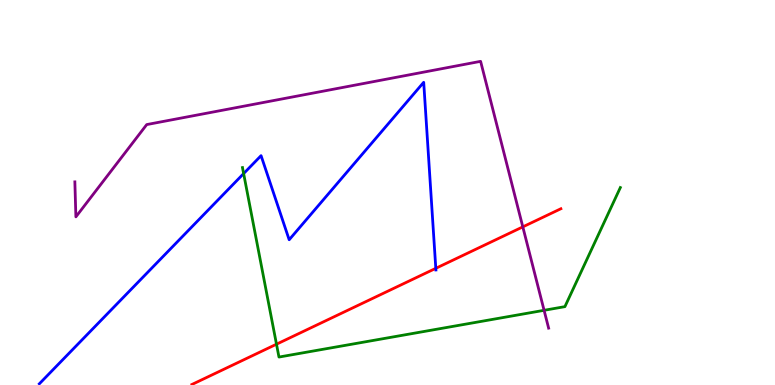[{'lines': ['blue', 'red'], 'intersections': [{'x': 5.62, 'y': 3.03}]}, {'lines': ['green', 'red'], 'intersections': [{'x': 3.57, 'y': 1.06}]}, {'lines': ['purple', 'red'], 'intersections': [{'x': 6.75, 'y': 4.11}]}, {'lines': ['blue', 'green'], 'intersections': [{'x': 3.14, 'y': 5.49}]}, {'lines': ['blue', 'purple'], 'intersections': []}, {'lines': ['green', 'purple'], 'intersections': [{'x': 7.02, 'y': 1.94}]}]